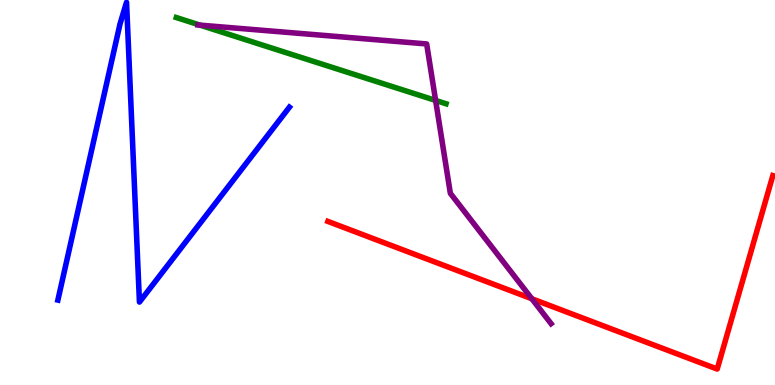[{'lines': ['blue', 'red'], 'intersections': []}, {'lines': ['green', 'red'], 'intersections': []}, {'lines': ['purple', 'red'], 'intersections': [{'x': 6.86, 'y': 2.24}]}, {'lines': ['blue', 'green'], 'intersections': []}, {'lines': ['blue', 'purple'], 'intersections': []}, {'lines': ['green', 'purple'], 'intersections': [{'x': 2.58, 'y': 9.35}, {'x': 5.62, 'y': 7.39}]}]